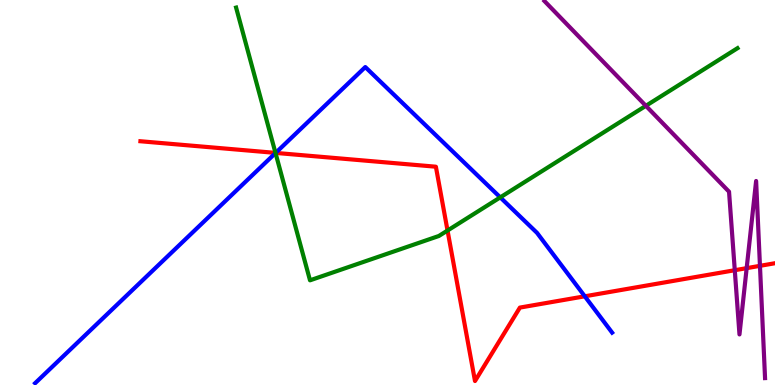[{'lines': ['blue', 'red'], 'intersections': [{'x': 3.56, 'y': 6.03}, {'x': 7.55, 'y': 2.3}]}, {'lines': ['green', 'red'], 'intersections': [{'x': 3.55, 'y': 6.03}, {'x': 5.77, 'y': 4.01}]}, {'lines': ['purple', 'red'], 'intersections': [{'x': 9.48, 'y': 2.98}, {'x': 9.63, 'y': 3.04}, {'x': 9.81, 'y': 3.1}]}, {'lines': ['blue', 'green'], 'intersections': [{'x': 3.56, 'y': 6.03}, {'x': 6.45, 'y': 4.87}]}, {'lines': ['blue', 'purple'], 'intersections': []}, {'lines': ['green', 'purple'], 'intersections': [{'x': 8.33, 'y': 7.25}]}]